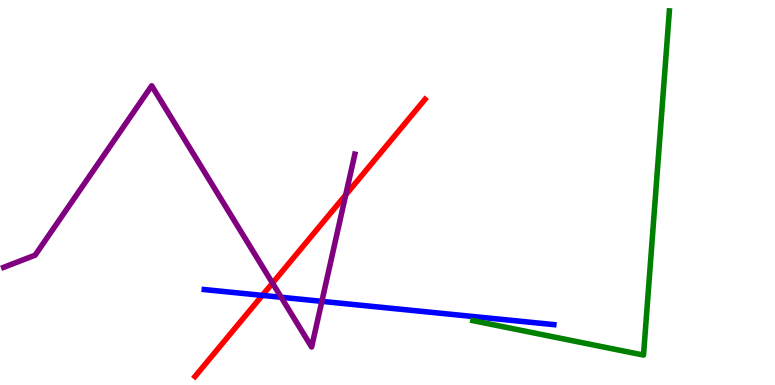[{'lines': ['blue', 'red'], 'intersections': [{'x': 3.38, 'y': 2.33}]}, {'lines': ['green', 'red'], 'intersections': []}, {'lines': ['purple', 'red'], 'intersections': [{'x': 3.52, 'y': 2.65}, {'x': 4.46, 'y': 4.94}]}, {'lines': ['blue', 'green'], 'intersections': []}, {'lines': ['blue', 'purple'], 'intersections': [{'x': 3.63, 'y': 2.28}, {'x': 4.15, 'y': 2.17}]}, {'lines': ['green', 'purple'], 'intersections': []}]